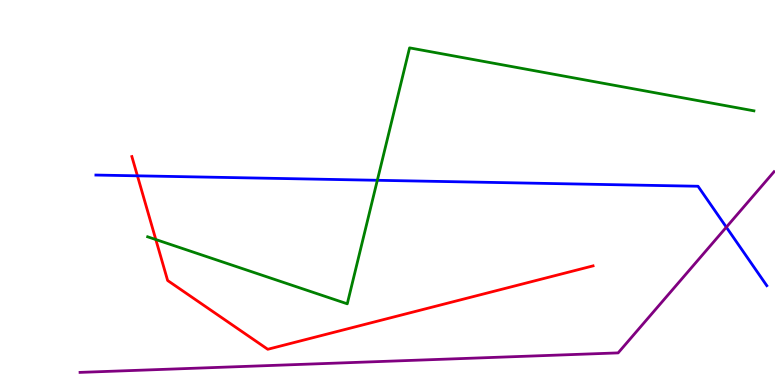[{'lines': ['blue', 'red'], 'intersections': [{'x': 1.77, 'y': 5.43}]}, {'lines': ['green', 'red'], 'intersections': [{'x': 2.01, 'y': 3.78}]}, {'lines': ['purple', 'red'], 'intersections': []}, {'lines': ['blue', 'green'], 'intersections': [{'x': 4.87, 'y': 5.32}]}, {'lines': ['blue', 'purple'], 'intersections': [{'x': 9.37, 'y': 4.1}]}, {'lines': ['green', 'purple'], 'intersections': []}]